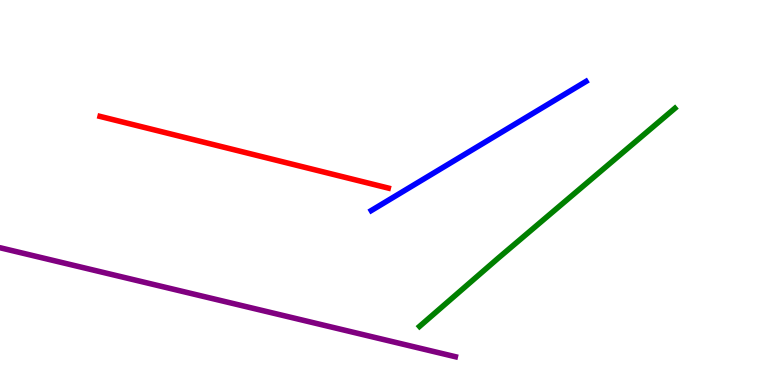[{'lines': ['blue', 'red'], 'intersections': []}, {'lines': ['green', 'red'], 'intersections': []}, {'lines': ['purple', 'red'], 'intersections': []}, {'lines': ['blue', 'green'], 'intersections': []}, {'lines': ['blue', 'purple'], 'intersections': []}, {'lines': ['green', 'purple'], 'intersections': []}]